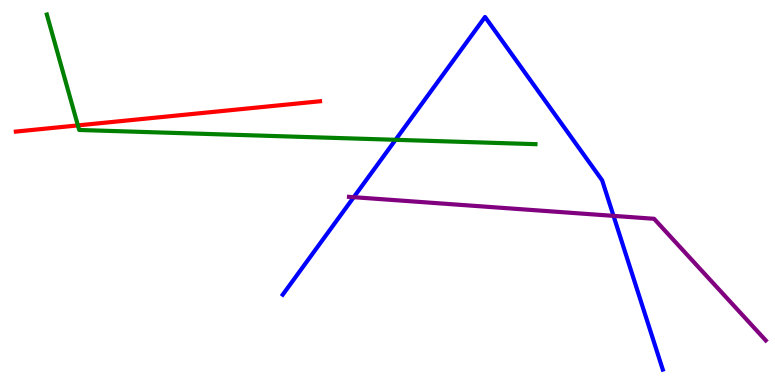[{'lines': ['blue', 'red'], 'intersections': []}, {'lines': ['green', 'red'], 'intersections': [{'x': 1.01, 'y': 6.74}]}, {'lines': ['purple', 'red'], 'intersections': []}, {'lines': ['blue', 'green'], 'intersections': [{'x': 5.1, 'y': 6.37}]}, {'lines': ['blue', 'purple'], 'intersections': [{'x': 4.56, 'y': 4.88}, {'x': 7.92, 'y': 4.39}]}, {'lines': ['green', 'purple'], 'intersections': []}]